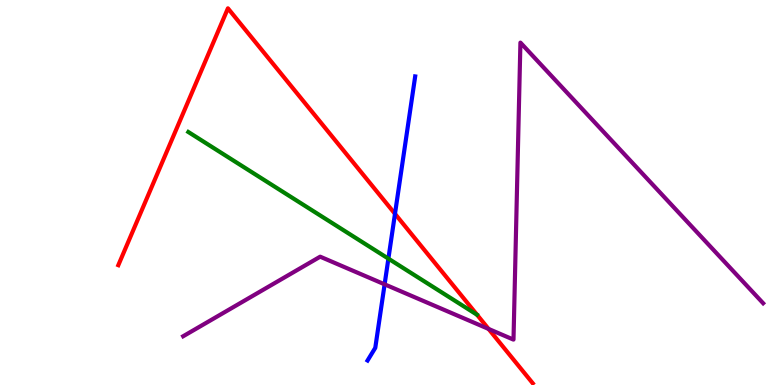[{'lines': ['blue', 'red'], 'intersections': [{'x': 5.1, 'y': 4.45}]}, {'lines': ['green', 'red'], 'intersections': []}, {'lines': ['purple', 'red'], 'intersections': [{'x': 6.3, 'y': 1.46}]}, {'lines': ['blue', 'green'], 'intersections': [{'x': 5.01, 'y': 3.28}]}, {'lines': ['blue', 'purple'], 'intersections': [{'x': 4.96, 'y': 2.61}]}, {'lines': ['green', 'purple'], 'intersections': []}]